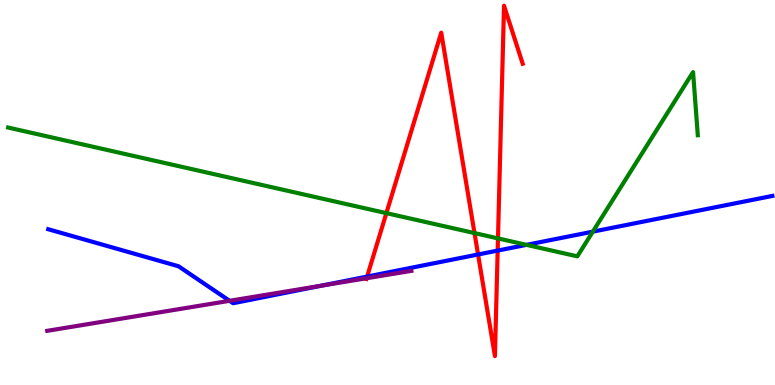[{'lines': ['blue', 'red'], 'intersections': [{'x': 4.74, 'y': 2.82}, {'x': 6.17, 'y': 3.39}, {'x': 6.42, 'y': 3.49}]}, {'lines': ['green', 'red'], 'intersections': [{'x': 4.99, 'y': 4.46}, {'x': 6.12, 'y': 3.95}, {'x': 6.43, 'y': 3.81}]}, {'lines': ['purple', 'red'], 'intersections': [{'x': 4.73, 'y': 2.77}]}, {'lines': ['blue', 'green'], 'intersections': [{'x': 6.79, 'y': 3.64}, {'x': 7.65, 'y': 3.98}]}, {'lines': ['blue', 'purple'], 'intersections': [{'x': 2.96, 'y': 2.19}, {'x': 4.14, 'y': 2.58}]}, {'lines': ['green', 'purple'], 'intersections': []}]